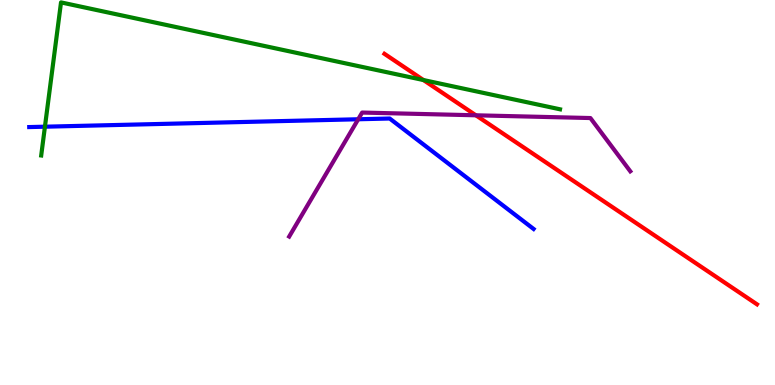[{'lines': ['blue', 'red'], 'intersections': []}, {'lines': ['green', 'red'], 'intersections': [{'x': 5.46, 'y': 7.92}]}, {'lines': ['purple', 'red'], 'intersections': [{'x': 6.14, 'y': 7.01}]}, {'lines': ['blue', 'green'], 'intersections': [{'x': 0.58, 'y': 6.71}]}, {'lines': ['blue', 'purple'], 'intersections': [{'x': 4.62, 'y': 6.9}]}, {'lines': ['green', 'purple'], 'intersections': []}]